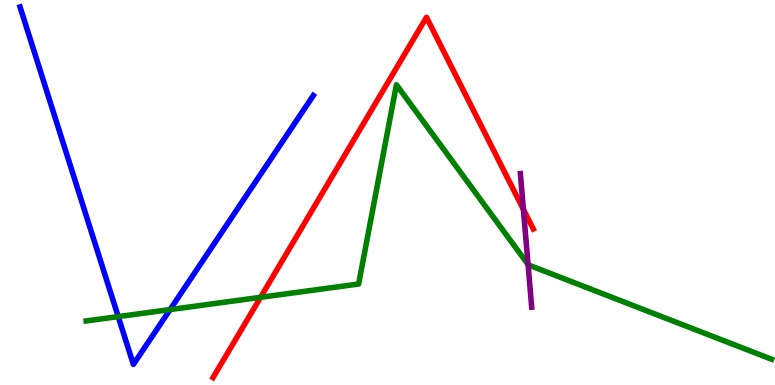[{'lines': ['blue', 'red'], 'intersections': []}, {'lines': ['green', 'red'], 'intersections': [{'x': 3.36, 'y': 2.28}]}, {'lines': ['purple', 'red'], 'intersections': [{'x': 6.75, 'y': 4.56}]}, {'lines': ['blue', 'green'], 'intersections': [{'x': 1.53, 'y': 1.78}, {'x': 2.19, 'y': 1.96}]}, {'lines': ['blue', 'purple'], 'intersections': []}, {'lines': ['green', 'purple'], 'intersections': [{'x': 6.81, 'y': 3.13}]}]